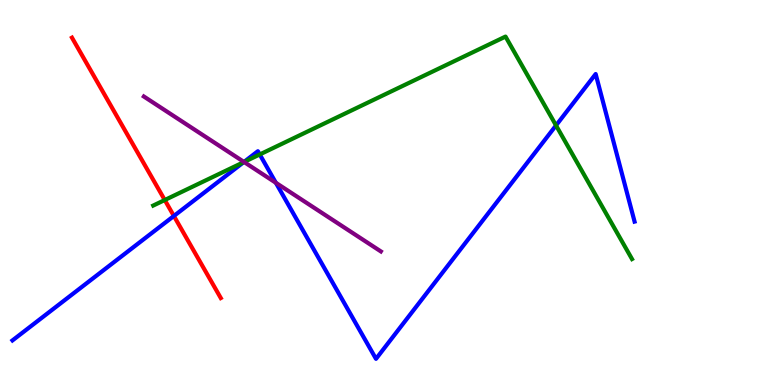[{'lines': ['blue', 'red'], 'intersections': [{'x': 2.24, 'y': 4.39}]}, {'lines': ['green', 'red'], 'intersections': [{'x': 2.13, 'y': 4.8}]}, {'lines': ['purple', 'red'], 'intersections': []}, {'lines': ['blue', 'green'], 'intersections': [{'x': 3.14, 'y': 5.79}, {'x': 3.35, 'y': 5.99}, {'x': 7.17, 'y': 6.74}]}, {'lines': ['blue', 'purple'], 'intersections': [{'x': 3.15, 'y': 5.79}, {'x': 3.56, 'y': 5.25}]}, {'lines': ['green', 'purple'], 'intersections': [{'x': 3.15, 'y': 5.79}]}]